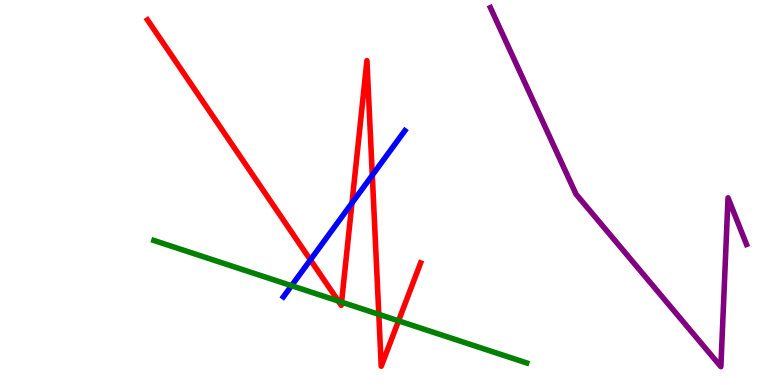[{'lines': ['blue', 'red'], 'intersections': [{'x': 4.01, 'y': 3.25}, {'x': 4.54, 'y': 4.73}, {'x': 4.8, 'y': 5.45}]}, {'lines': ['green', 'red'], 'intersections': [{'x': 4.37, 'y': 2.18}, {'x': 4.41, 'y': 2.15}, {'x': 4.89, 'y': 1.84}, {'x': 5.14, 'y': 1.67}]}, {'lines': ['purple', 'red'], 'intersections': []}, {'lines': ['blue', 'green'], 'intersections': [{'x': 3.76, 'y': 2.58}]}, {'lines': ['blue', 'purple'], 'intersections': []}, {'lines': ['green', 'purple'], 'intersections': []}]